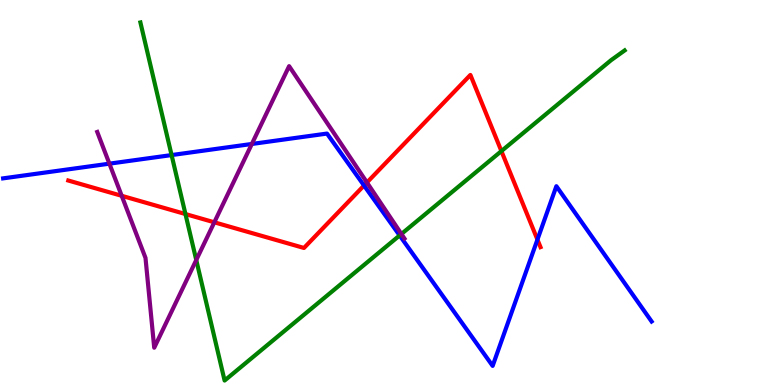[{'lines': ['blue', 'red'], 'intersections': [{'x': 4.7, 'y': 5.18}, {'x': 6.93, 'y': 3.78}]}, {'lines': ['green', 'red'], 'intersections': [{'x': 2.39, 'y': 4.44}, {'x': 6.47, 'y': 6.08}]}, {'lines': ['purple', 'red'], 'intersections': [{'x': 1.57, 'y': 4.91}, {'x': 2.77, 'y': 4.23}, {'x': 4.73, 'y': 5.26}]}, {'lines': ['blue', 'green'], 'intersections': [{'x': 2.21, 'y': 5.97}, {'x': 5.16, 'y': 3.88}]}, {'lines': ['blue', 'purple'], 'intersections': [{'x': 1.41, 'y': 5.75}, {'x': 3.25, 'y': 6.26}]}, {'lines': ['green', 'purple'], 'intersections': [{'x': 2.53, 'y': 3.25}, {'x': 5.18, 'y': 3.92}]}]